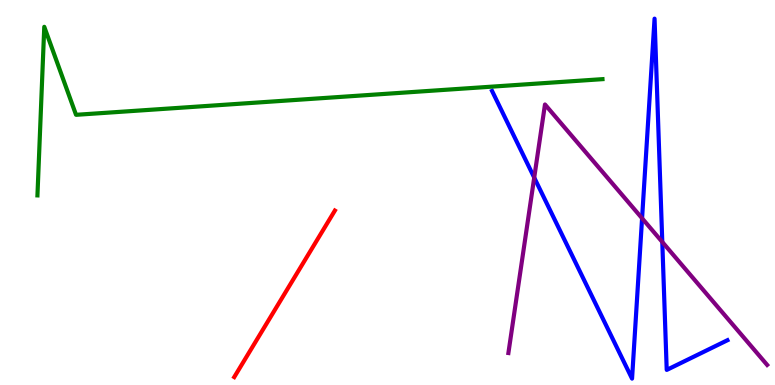[{'lines': ['blue', 'red'], 'intersections': []}, {'lines': ['green', 'red'], 'intersections': []}, {'lines': ['purple', 'red'], 'intersections': []}, {'lines': ['blue', 'green'], 'intersections': []}, {'lines': ['blue', 'purple'], 'intersections': [{'x': 6.89, 'y': 5.39}, {'x': 8.28, 'y': 4.33}, {'x': 8.55, 'y': 3.71}]}, {'lines': ['green', 'purple'], 'intersections': []}]